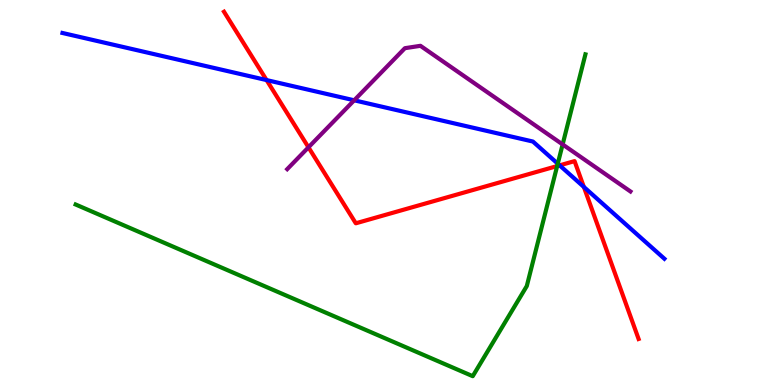[{'lines': ['blue', 'red'], 'intersections': [{'x': 3.44, 'y': 7.92}, {'x': 7.22, 'y': 5.71}, {'x': 7.53, 'y': 5.14}]}, {'lines': ['green', 'red'], 'intersections': [{'x': 7.19, 'y': 5.69}]}, {'lines': ['purple', 'red'], 'intersections': [{'x': 3.98, 'y': 6.17}]}, {'lines': ['blue', 'green'], 'intersections': [{'x': 7.2, 'y': 5.75}]}, {'lines': ['blue', 'purple'], 'intersections': [{'x': 4.57, 'y': 7.39}]}, {'lines': ['green', 'purple'], 'intersections': [{'x': 7.26, 'y': 6.25}]}]